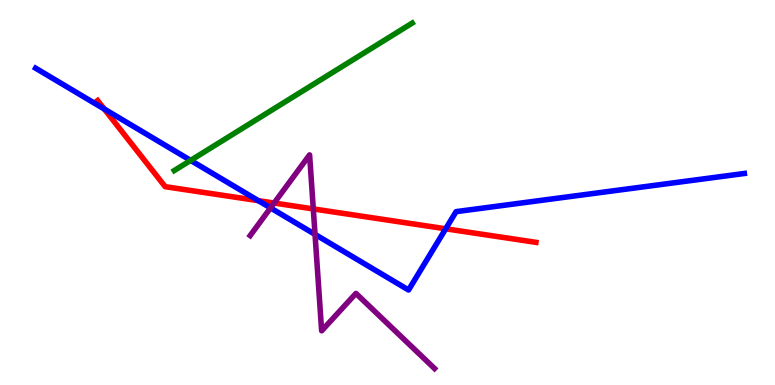[{'lines': ['blue', 'red'], 'intersections': [{'x': 1.35, 'y': 7.17}, {'x': 3.33, 'y': 4.79}, {'x': 5.75, 'y': 4.06}]}, {'lines': ['green', 'red'], 'intersections': []}, {'lines': ['purple', 'red'], 'intersections': [{'x': 3.54, 'y': 4.73}, {'x': 4.04, 'y': 4.57}]}, {'lines': ['blue', 'green'], 'intersections': [{'x': 2.46, 'y': 5.83}]}, {'lines': ['blue', 'purple'], 'intersections': [{'x': 3.49, 'y': 4.6}, {'x': 4.06, 'y': 3.91}]}, {'lines': ['green', 'purple'], 'intersections': []}]